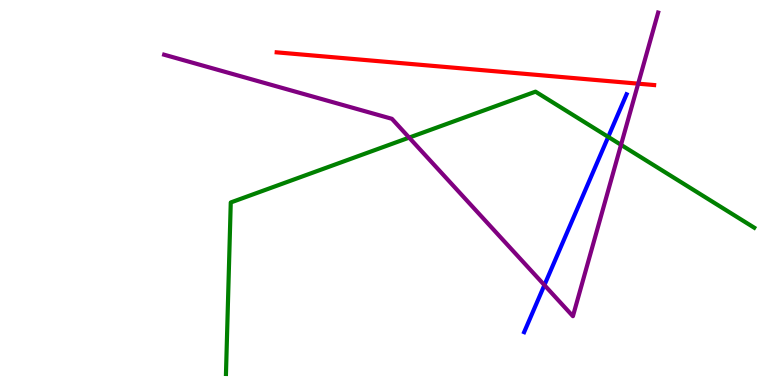[{'lines': ['blue', 'red'], 'intersections': []}, {'lines': ['green', 'red'], 'intersections': []}, {'lines': ['purple', 'red'], 'intersections': [{'x': 8.23, 'y': 7.83}]}, {'lines': ['blue', 'green'], 'intersections': [{'x': 7.85, 'y': 6.44}]}, {'lines': ['blue', 'purple'], 'intersections': [{'x': 7.02, 'y': 2.59}]}, {'lines': ['green', 'purple'], 'intersections': [{'x': 5.28, 'y': 6.43}, {'x': 8.01, 'y': 6.24}]}]